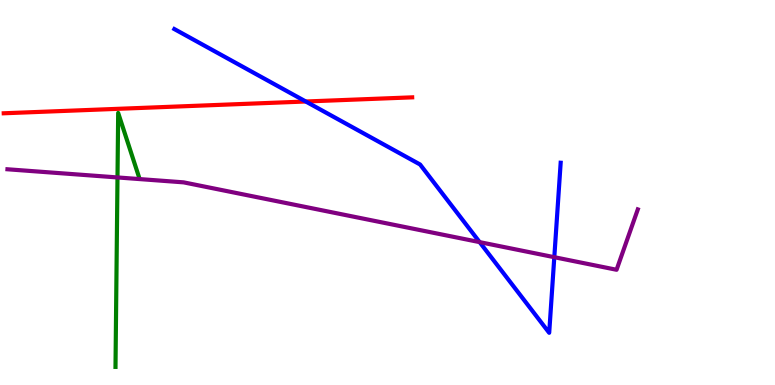[{'lines': ['blue', 'red'], 'intersections': [{'x': 3.95, 'y': 7.36}]}, {'lines': ['green', 'red'], 'intersections': []}, {'lines': ['purple', 'red'], 'intersections': []}, {'lines': ['blue', 'green'], 'intersections': []}, {'lines': ['blue', 'purple'], 'intersections': [{'x': 6.19, 'y': 3.71}, {'x': 7.15, 'y': 3.32}]}, {'lines': ['green', 'purple'], 'intersections': [{'x': 1.52, 'y': 5.39}]}]